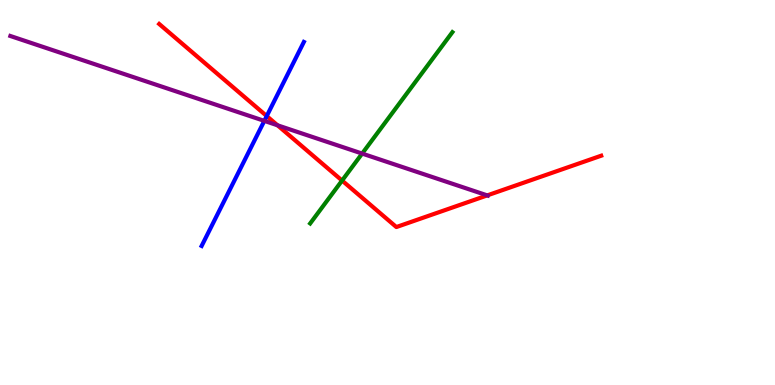[{'lines': ['blue', 'red'], 'intersections': [{'x': 3.44, 'y': 6.99}]}, {'lines': ['green', 'red'], 'intersections': [{'x': 4.41, 'y': 5.31}]}, {'lines': ['purple', 'red'], 'intersections': [{'x': 3.58, 'y': 6.75}, {'x': 6.29, 'y': 4.92}]}, {'lines': ['blue', 'green'], 'intersections': []}, {'lines': ['blue', 'purple'], 'intersections': [{'x': 3.41, 'y': 6.86}]}, {'lines': ['green', 'purple'], 'intersections': [{'x': 4.67, 'y': 6.01}]}]